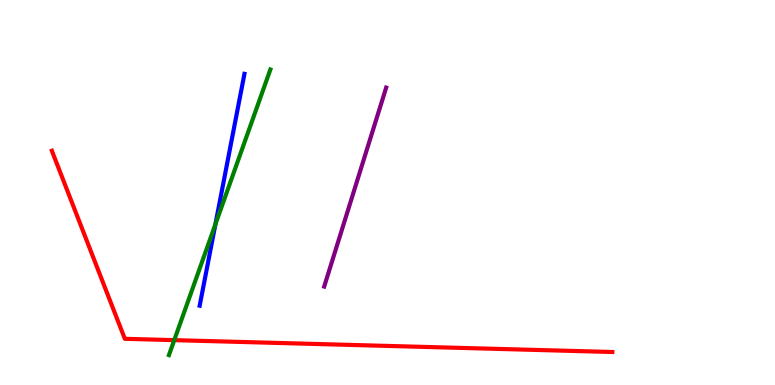[{'lines': ['blue', 'red'], 'intersections': []}, {'lines': ['green', 'red'], 'intersections': [{'x': 2.25, 'y': 1.17}]}, {'lines': ['purple', 'red'], 'intersections': []}, {'lines': ['blue', 'green'], 'intersections': [{'x': 2.78, 'y': 4.17}]}, {'lines': ['blue', 'purple'], 'intersections': []}, {'lines': ['green', 'purple'], 'intersections': []}]